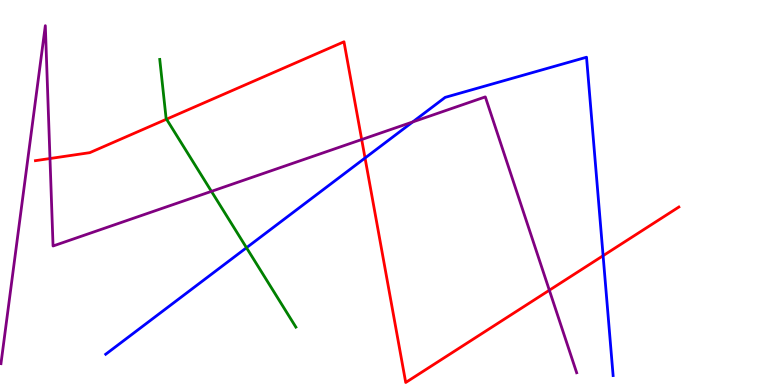[{'lines': ['blue', 'red'], 'intersections': [{'x': 4.71, 'y': 5.9}, {'x': 7.78, 'y': 3.36}]}, {'lines': ['green', 'red'], 'intersections': [{'x': 2.15, 'y': 6.9}]}, {'lines': ['purple', 'red'], 'intersections': [{'x': 0.645, 'y': 5.88}, {'x': 4.67, 'y': 6.38}, {'x': 7.09, 'y': 2.46}]}, {'lines': ['blue', 'green'], 'intersections': [{'x': 3.18, 'y': 3.57}]}, {'lines': ['blue', 'purple'], 'intersections': [{'x': 5.33, 'y': 6.83}]}, {'lines': ['green', 'purple'], 'intersections': [{'x': 2.73, 'y': 5.03}]}]